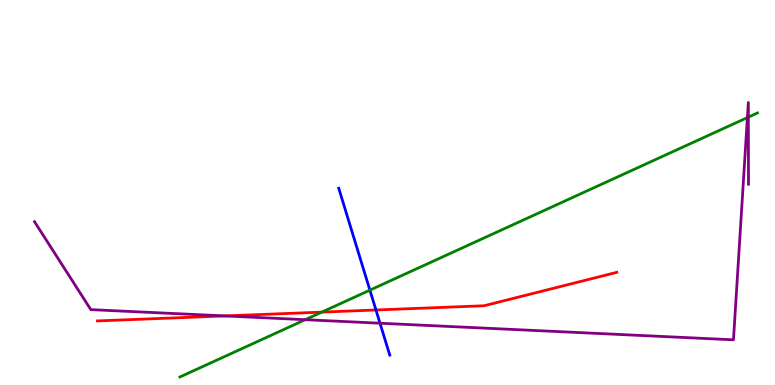[{'lines': ['blue', 'red'], 'intersections': [{'x': 4.85, 'y': 1.95}]}, {'lines': ['green', 'red'], 'intersections': [{'x': 4.15, 'y': 1.89}]}, {'lines': ['purple', 'red'], 'intersections': [{'x': 2.9, 'y': 1.79}]}, {'lines': ['blue', 'green'], 'intersections': [{'x': 4.77, 'y': 2.46}]}, {'lines': ['blue', 'purple'], 'intersections': [{'x': 4.9, 'y': 1.6}]}, {'lines': ['green', 'purple'], 'intersections': [{'x': 3.94, 'y': 1.7}, {'x': 9.64, 'y': 6.95}, {'x': 9.66, 'y': 6.96}]}]